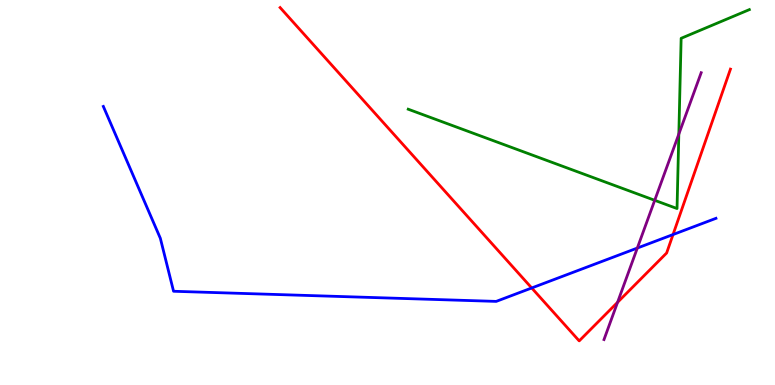[{'lines': ['blue', 'red'], 'intersections': [{'x': 6.86, 'y': 2.52}, {'x': 8.68, 'y': 3.91}]}, {'lines': ['green', 'red'], 'intersections': []}, {'lines': ['purple', 'red'], 'intersections': [{'x': 7.97, 'y': 2.15}]}, {'lines': ['blue', 'green'], 'intersections': []}, {'lines': ['blue', 'purple'], 'intersections': [{'x': 8.22, 'y': 3.56}]}, {'lines': ['green', 'purple'], 'intersections': [{'x': 8.45, 'y': 4.8}, {'x': 8.76, 'y': 6.52}]}]